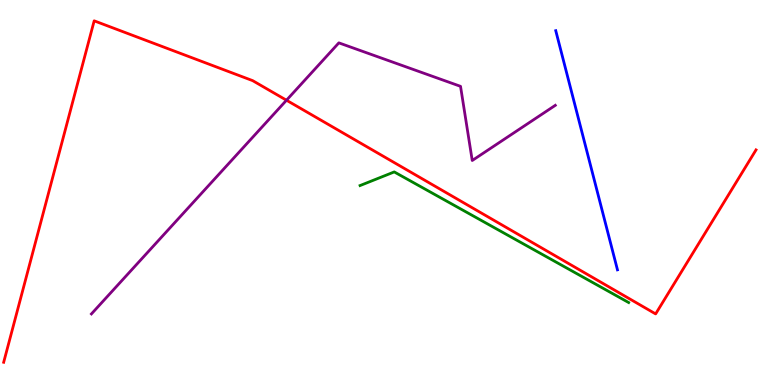[{'lines': ['blue', 'red'], 'intersections': []}, {'lines': ['green', 'red'], 'intersections': []}, {'lines': ['purple', 'red'], 'intersections': [{'x': 3.7, 'y': 7.4}]}, {'lines': ['blue', 'green'], 'intersections': []}, {'lines': ['blue', 'purple'], 'intersections': []}, {'lines': ['green', 'purple'], 'intersections': []}]